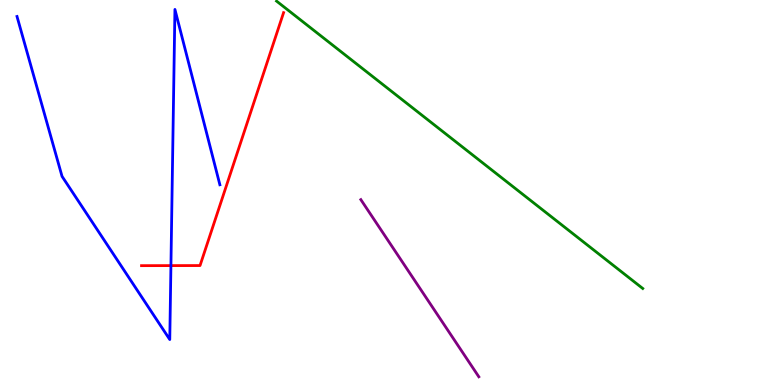[{'lines': ['blue', 'red'], 'intersections': [{'x': 2.21, 'y': 3.1}]}, {'lines': ['green', 'red'], 'intersections': []}, {'lines': ['purple', 'red'], 'intersections': []}, {'lines': ['blue', 'green'], 'intersections': []}, {'lines': ['blue', 'purple'], 'intersections': []}, {'lines': ['green', 'purple'], 'intersections': []}]